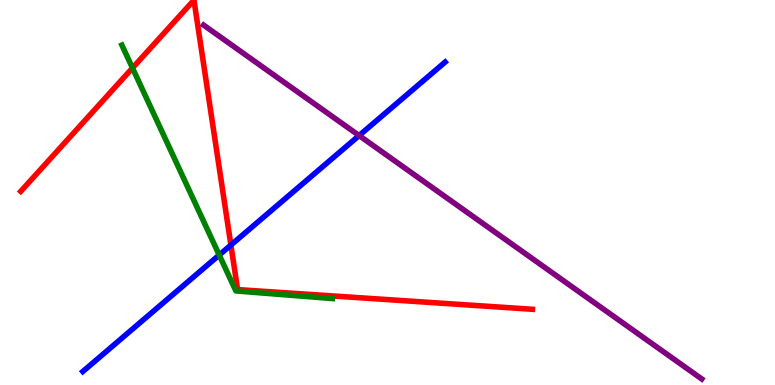[{'lines': ['blue', 'red'], 'intersections': [{'x': 2.98, 'y': 3.64}]}, {'lines': ['green', 'red'], 'intersections': [{'x': 1.71, 'y': 8.23}]}, {'lines': ['purple', 'red'], 'intersections': []}, {'lines': ['blue', 'green'], 'intersections': [{'x': 2.83, 'y': 3.38}]}, {'lines': ['blue', 'purple'], 'intersections': [{'x': 4.63, 'y': 6.48}]}, {'lines': ['green', 'purple'], 'intersections': []}]